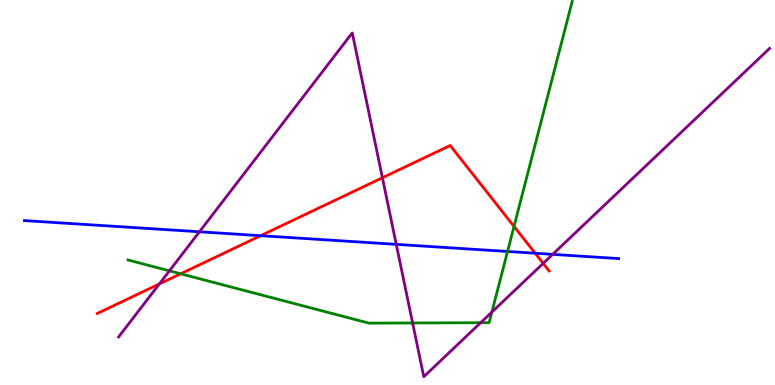[{'lines': ['blue', 'red'], 'intersections': [{'x': 3.36, 'y': 3.88}, {'x': 6.91, 'y': 3.42}]}, {'lines': ['green', 'red'], 'intersections': [{'x': 2.33, 'y': 2.89}, {'x': 6.63, 'y': 4.12}]}, {'lines': ['purple', 'red'], 'intersections': [{'x': 2.06, 'y': 2.63}, {'x': 4.93, 'y': 5.38}, {'x': 7.01, 'y': 3.16}]}, {'lines': ['blue', 'green'], 'intersections': [{'x': 6.55, 'y': 3.47}]}, {'lines': ['blue', 'purple'], 'intersections': [{'x': 2.57, 'y': 3.98}, {'x': 5.11, 'y': 3.65}, {'x': 7.13, 'y': 3.39}]}, {'lines': ['green', 'purple'], 'intersections': [{'x': 2.19, 'y': 2.97}, {'x': 5.32, 'y': 1.61}, {'x': 6.2, 'y': 1.62}, {'x': 6.35, 'y': 1.89}]}]